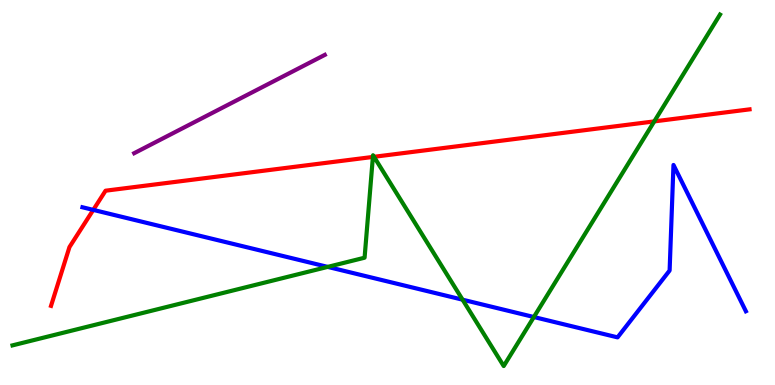[{'lines': ['blue', 'red'], 'intersections': [{'x': 1.2, 'y': 4.55}]}, {'lines': ['green', 'red'], 'intersections': [{'x': 4.81, 'y': 5.92}, {'x': 4.83, 'y': 5.93}, {'x': 8.44, 'y': 6.85}]}, {'lines': ['purple', 'red'], 'intersections': []}, {'lines': ['blue', 'green'], 'intersections': [{'x': 4.23, 'y': 3.07}, {'x': 5.97, 'y': 2.22}, {'x': 6.89, 'y': 1.77}]}, {'lines': ['blue', 'purple'], 'intersections': []}, {'lines': ['green', 'purple'], 'intersections': []}]